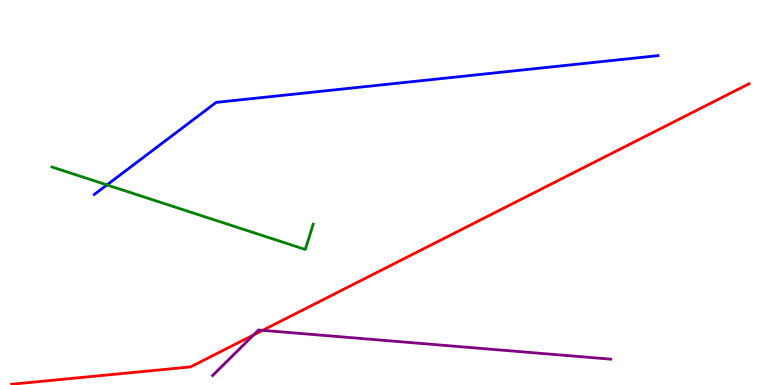[{'lines': ['blue', 'red'], 'intersections': []}, {'lines': ['green', 'red'], 'intersections': []}, {'lines': ['purple', 'red'], 'intersections': [{'x': 3.27, 'y': 1.3}, {'x': 3.39, 'y': 1.42}]}, {'lines': ['blue', 'green'], 'intersections': [{'x': 1.38, 'y': 5.2}]}, {'lines': ['blue', 'purple'], 'intersections': []}, {'lines': ['green', 'purple'], 'intersections': []}]